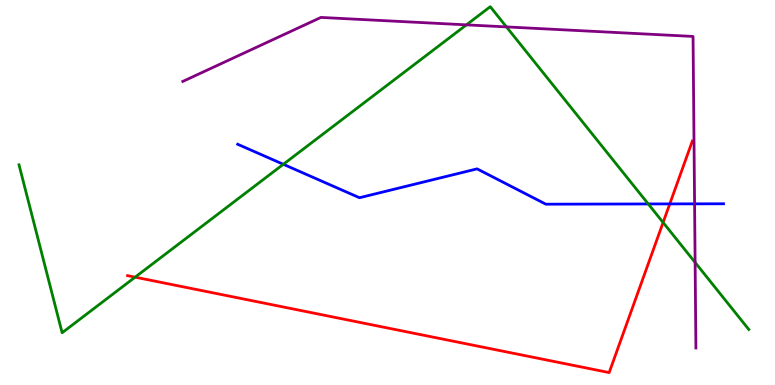[{'lines': ['blue', 'red'], 'intersections': [{'x': 8.64, 'y': 4.7}]}, {'lines': ['green', 'red'], 'intersections': [{'x': 1.74, 'y': 2.8}, {'x': 8.56, 'y': 4.22}]}, {'lines': ['purple', 'red'], 'intersections': []}, {'lines': ['blue', 'green'], 'intersections': [{'x': 3.66, 'y': 5.73}, {'x': 8.36, 'y': 4.7}]}, {'lines': ['blue', 'purple'], 'intersections': [{'x': 8.96, 'y': 4.71}]}, {'lines': ['green', 'purple'], 'intersections': [{'x': 6.02, 'y': 9.35}, {'x': 6.53, 'y': 9.3}, {'x': 8.97, 'y': 3.18}]}]